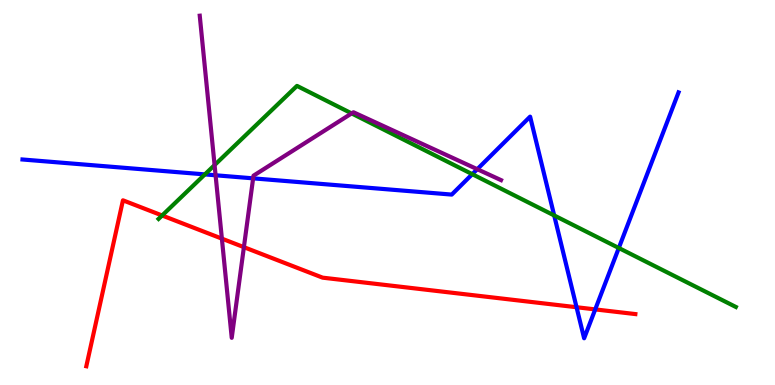[{'lines': ['blue', 'red'], 'intersections': [{'x': 7.44, 'y': 2.02}, {'x': 7.68, 'y': 1.96}]}, {'lines': ['green', 'red'], 'intersections': [{'x': 2.09, 'y': 4.4}]}, {'lines': ['purple', 'red'], 'intersections': [{'x': 2.86, 'y': 3.8}, {'x': 3.15, 'y': 3.58}]}, {'lines': ['blue', 'green'], 'intersections': [{'x': 2.64, 'y': 5.47}, {'x': 6.09, 'y': 5.48}, {'x': 7.15, 'y': 4.4}, {'x': 7.98, 'y': 3.56}]}, {'lines': ['blue', 'purple'], 'intersections': [{'x': 2.78, 'y': 5.45}, {'x': 3.27, 'y': 5.37}, {'x': 6.16, 'y': 5.61}]}, {'lines': ['green', 'purple'], 'intersections': [{'x': 2.77, 'y': 5.71}, {'x': 4.54, 'y': 7.05}]}]